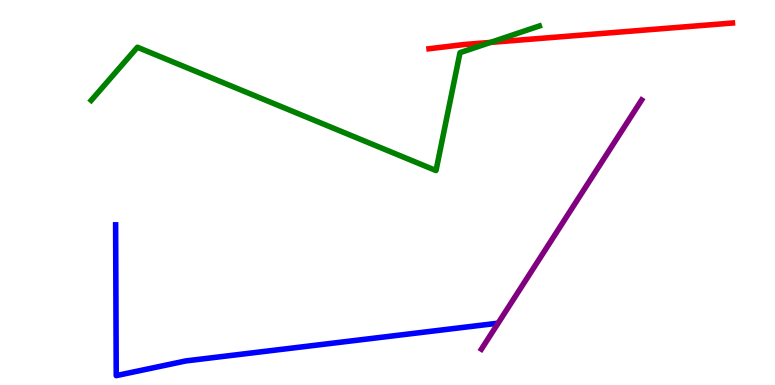[{'lines': ['blue', 'red'], 'intersections': []}, {'lines': ['green', 'red'], 'intersections': [{'x': 6.33, 'y': 8.9}]}, {'lines': ['purple', 'red'], 'intersections': []}, {'lines': ['blue', 'green'], 'intersections': []}, {'lines': ['blue', 'purple'], 'intersections': []}, {'lines': ['green', 'purple'], 'intersections': []}]